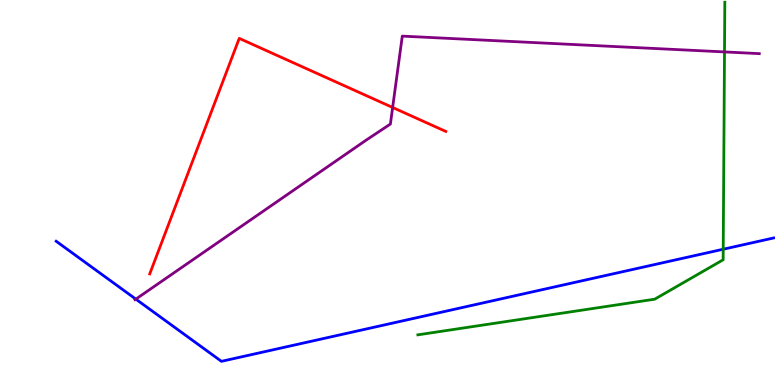[{'lines': ['blue', 'red'], 'intersections': []}, {'lines': ['green', 'red'], 'intersections': []}, {'lines': ['purple', 'red'], 'intersections': [{'x': 5.07, 'y': 7.21}]}, {'lines': ['blue', 'green'], 'intersections': [{'x': 9.33, 'y': 3.53}]}, {'lines': ['blue', 'purple'], 'intersections': [{'x': 1.75, 'y': 2.23}]}, {'lines': ['green', 'purple'], 'intersections': [{'x': 9.35, 'y': 8.65}]}]